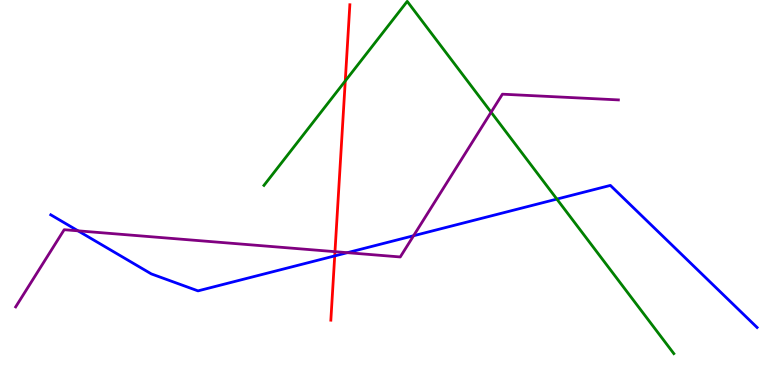[{'lines': ['blue', 'red'], 'intersections': [{'x': 4.32, 'y': 3.35}]}, {'lines': ['green', 'red'], 'intersections': [{'x': 4.46, 'y': 7.9}]}, {'lines': ['purple', 'red'], 'intersections': [{'x': 4.32, 'y': 3.46}]}, {'lines': ['blue', 'green'], 'intersections': [{'x': 7.19, 'y': 4.83}]}, {'lines': ['blue', 'purple'], 'intersections': [{'x': 1.01, 'y': 4.0}, {'x': 4.48, 'y': 3.44}, {'x': 5.34, 'y': 3.88}]}, {'lines': ['green', 'purple'], 'intersections': [{'x': 6.34, 'y': 7.09}]}]